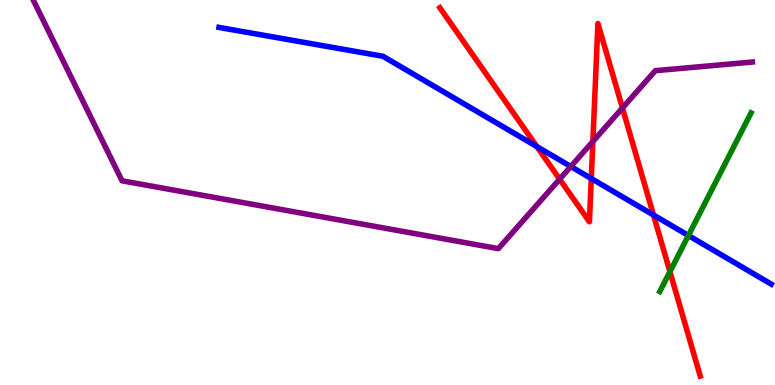[{'lines': ['blue', 'red'], 'intersections': [{'x': 6.93, 'y': 6.19}, {'x': 7.63, 'y': 5.36}, {'x': 8.43, 'y': 4.41}]}, {'lines': ['green', 'red'], 'intersections': [{'x': 8.64, 'y': 2.94}]}, {'lines': ['purple', 'red'], 'intersections': [{'x': 7.22, 'y': 5.35}, {'x': 7.65, 'y': 6.32}, {'x': 8.03, 'y': 7.2}]}, {'lines': ['blue', 'green'], 'intersections': [{'x': 8.88, 'y': 3.88}]}, {'lines': ['blue', 'purple'], 'intersections': [{'x': 7.37, 'y': 5.68}]}, {'lines': ['green', 'purple'], 'intersections': []}]